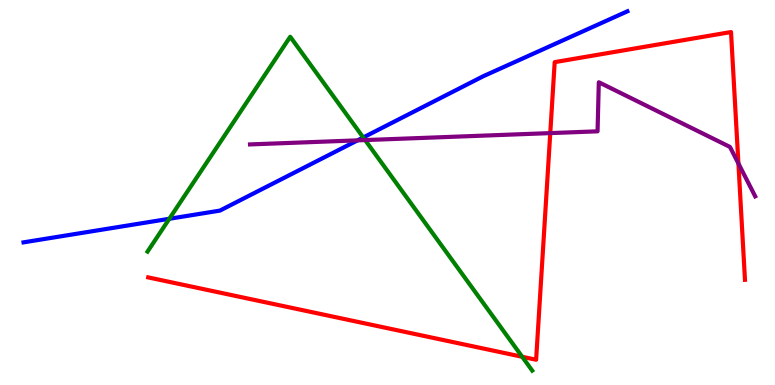[{'lines': ['blue', 'red'], 'intersections': []}, {'lines': ['green', 'red'], 'intersections': [{'x': 6.74, 'y': 0.733}]}, {'lines': ['purple', 'red'], 'intersections': [{'x': 7.1, 'y': 6.54}, {'x': 9.53, 'y': 5.75}]}, {'lines': ['blue', 'green'], 'intersections': [{'x': 2.18, 'y': 4.32}, {'x': 4.69, 'y': 6.43}]}, {'lines': ['blue', 'purple'], 'intersections': [{'x': 4.61, 'y': 6.35}]}, {'lines': ['green', 'purple'], 'intersections': [{'x': 4.71, 'y': 6.36}]}]